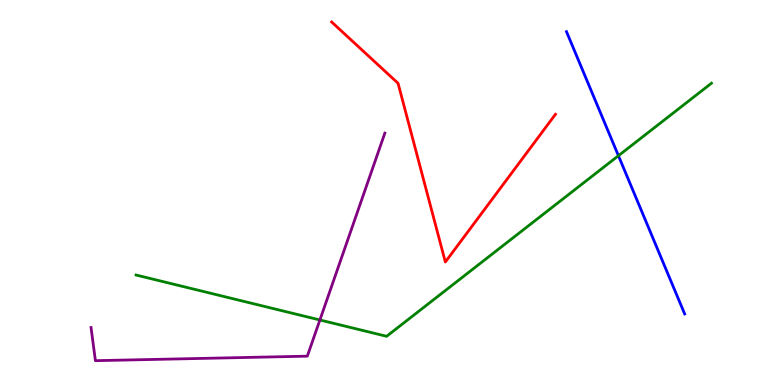[{'lines': ['blue', 'red'], 'intersections': []}, {'lines': ['green', 'red'], 'intersections': []}, {'lines': ['purple', 'red'], 'intersections': []}, {'lines': ['blue', 'green'], 'intersections': [{'x': 7.98, 'y': 5.96}]}, {'lines': ['blue', 'purple'], 'intersections': []}, {'lines': ['green', 'purple'], 'intersections': [{'x': 4.13, 'y': 1.69}]}]